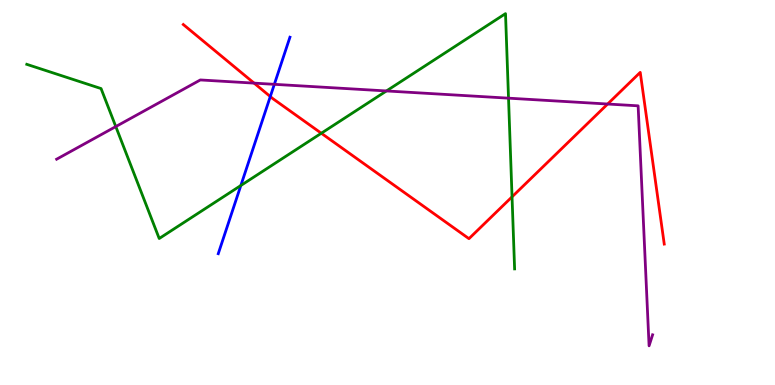[{'lines': ['blue', 'red'], 'intersections': [{'x': 3.49, 'y': 7.49}]}, {'lines': ['green', 'red'], 'intersections': [{'x': 4.15, 'y': 6.54}, {'x': 6.61, 'y': 4.89}]}, {'lines': ['purple', 'red'], 'intersections': [{'x': 3.28, 'y': 7.84}, {'x': 7.84, 'y': 7.3}]}, {'lines': ['blue', 'green'], 'intersections': [{'x': 3.11, 'y': 5.18}]}, {'lines': ['blue', 'purple'], 'intersections': [{'x': 3.54, 'y': 7.81}]}, {'lines': ['green', 'purple'], 'intersections': [{'x': 1.49, 'y': 6.71}, {'x': 4.99, 'y': 7.64}, {'x': 6.56, 'y': 7.45}]}]